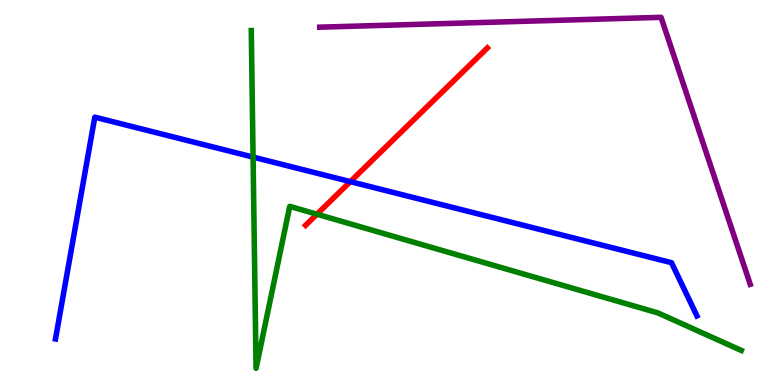[{'lines': ['blue', 'red'], 'intersections': [{'x': 4.52, 'y': 5.28}]}, {'lines': ['green', 'red'], 'intersections': [{'x': 4.09, 'y': 4.44}]}, {'lines': ['purple', 'red'], 'intersections': []}, {'lines': ['blue', 'green'], 'intersections': [{'x': 3.27, 'y': 5.92}]}, {'lines': ['blue', 'purple'], 'intersections': []}, {'lines': ['green', 'purple'], 'intersections': []}]